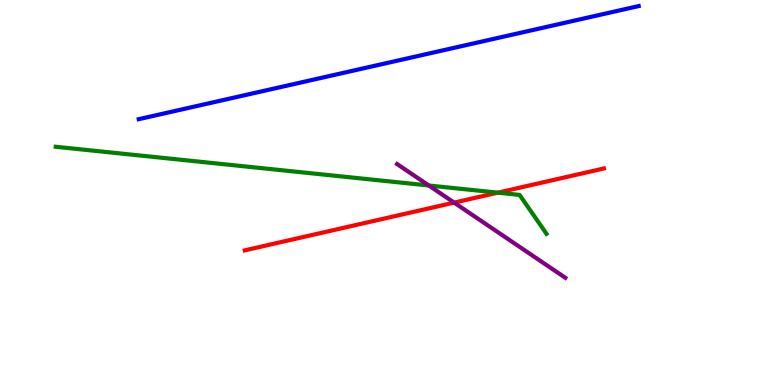[{'lines': ['blue', 'red'], 'intersections': []}, {'lines': ['green', 'red'], 'intersections': [{'x': 6.42, 'y': 5.0}]}, {'lines': ['purple', 'red'], 'intersections': [{'x': 5.86, 'y': 4.74}]}, {'lines': ['blue', 'green'], 'intersections': []}, {'lines': ['blue', 'purple'], 'intersections': []}, {'lines': ['green', 'purple'], 'intersections': [{'x': 5.53, 'y': 5.18}]}]